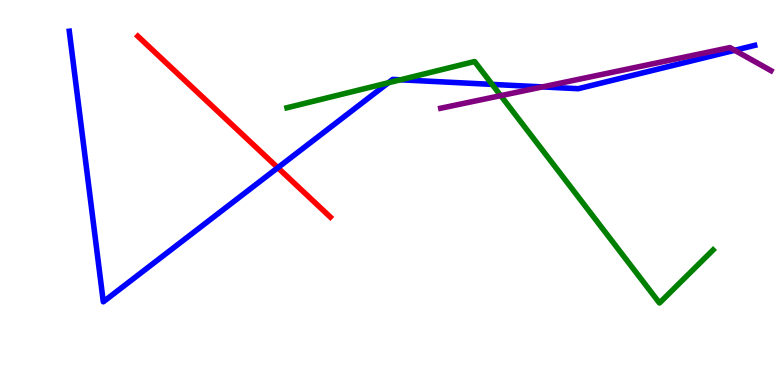[{'lines': ['blue', 'red'], 'intersections': [{'x': 3.58, 'y': 5.64}]}, {'lines': ['green', 'red'], 'intersections': []}, {'lines': ['purple', 'red'], 'intersections': []}, {'lines': ['blue', 'green'], 'intersections': [{'x': 5.01, 'y': 7.85}, {'x': 5.17, 'y': 7.93}, {'x': 6.35, 'y': 7.81}]}, {'lines': ['blue', 'purple'], 'intersections': [{'x': 7.0, 'y': 7.74}, {'x': 9.48, 'y': 8.69}]}, {'lines': ['green', 'purple'], 'intersections': [{'x': 6.46, 'y': 7.52}]}]